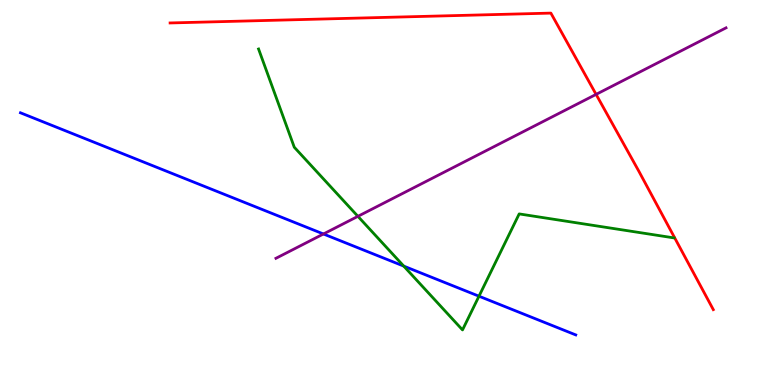[{'lines': ['blue', 'red'], 'intersections': []}, {'lines': ['green', 'red'], 'intersections': []}, {'lines': ['purple', 'red'], 'intersections': [{'x': 7.69, 'y': 7.55}]}, {'lines': ['blue', 'green'], 'intersections': [{'x': 5.21, 'y': 3.09}, {'x': 6.18, 'y': 2.31}]}, {'lines': ['blue', 'purple'], 'intersections': [{'x': 4.17, 'y': 3.92}]}, {'lines': ['green', 'purple'], 'intersections': [{'x': 4.62, 'y': 4.38}]}]